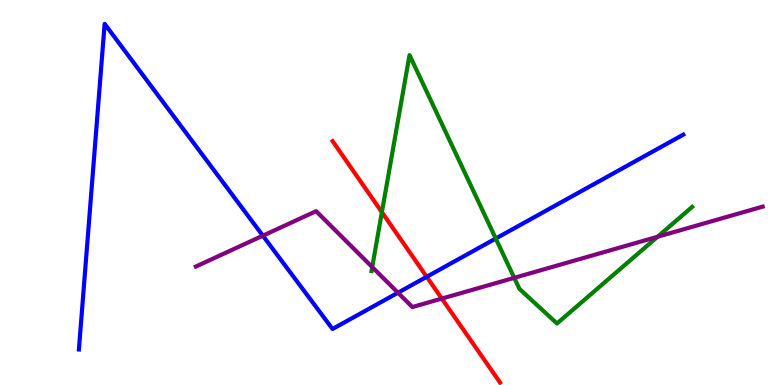[{'lines': ['blue', 'red'], 'intersections': [{'x': 5.51, 'y': 2.81}]}, {'lines': ['green', 'red'], 'intersections': [{'x': 4.93, 'y': 4.49}]}, {'lines': ['purple', 'red'], 'intersections': [{'x': 5.7, 'y': 2.24}]}, {'lines': ['blue', 'green'], 'intersections': [{'x': 6.4, 'y': 3.8}]}, {'lines': ['blue', 'purple'], 'intersections': [{'x': 3.39, 'y': 3.88}, {'x': 5.14, 'y': 2.4}]}, {'lines': ['green', 'purple'], 'intersections': [{'x': 4.8, 'y': 3.06}, {'x': 6.64, 'y': 2.78}, {'x': 8.48, 'y': 3.85}]}]